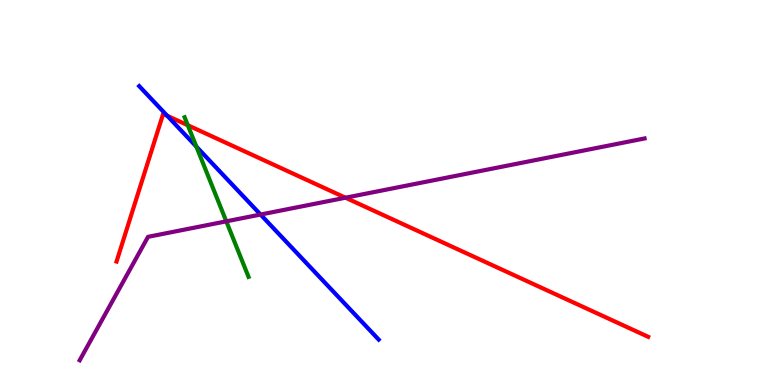[{'lines': ['blue', 'red'], 'intersections': [{'x': 2.16, 'y': 6.99}]}, {'lines': ['green', 'red'], 'intersections': [{'x': 2.42, 'y': 6.75}]}, {'lines': ['purple', 'red'], 'intersections': [{'x': 4.46, 'y': 4.86}]}, {'lines': ['blue', 'green'], 'intersections': [{'x': 2.53, 'y': 6.19}]}, {'lines': ['blue', 'purple'], 'intersections': [{'x': 3.36, 'y': 4.43}]}, {'lines': ['green', 'purple'], 'intersections': [{'x': 2.92, 'y': 4.25}]}]